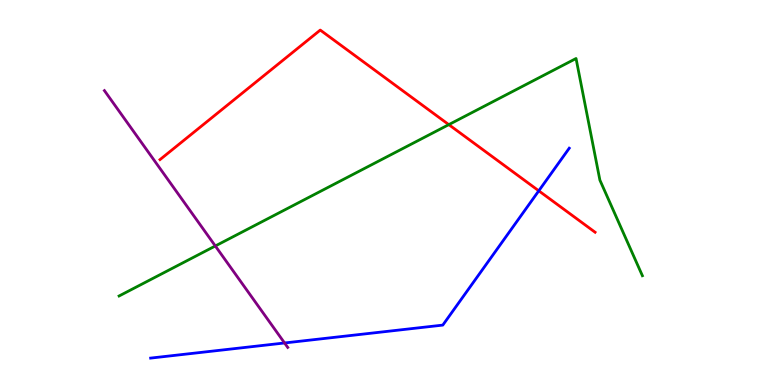[{'lines': ['blue', 'red'], 'intersections': [{'x': 6.95, 'y': 5.04}]}, {'lines': ['green', 'red'], 'intersections': [{'x': 5.79, 'y': 6.76}]}, {'lines': ['purple', 'red'], 'intersections': []}, {'lines': ['blue', 'green'], 'intersections': []}, {'lines': ['blue', 'purple'], 'intersections': [{'x': 3.67, 'y': 1.09}]}, {'lines': ['green', 'purple'], 'intersections': [{'x': 2.78, 'y': 3.61}]}]